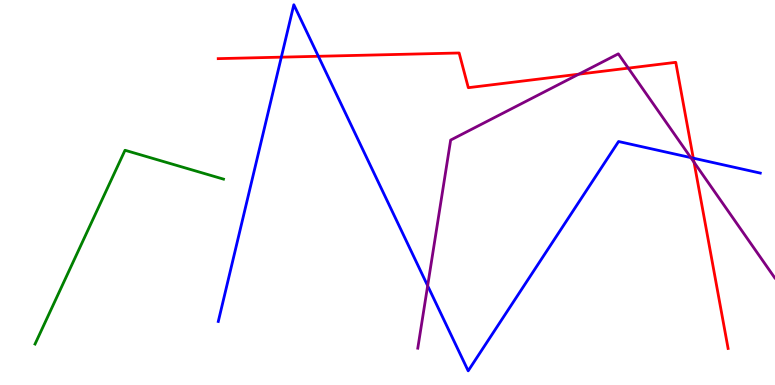[{'lines': ['blue', 'red'], 'intersections': [{'x': 3.63, 'y': 8.52}, {'x': 4.11, 'y': 8.54}, {'x': 8.95, 'y': 5.89}]}, {'lines': ['green', 'red'], 'intersections': []}, {'lines': ['purple', 'red'], 'intersections': [{'x': 7.47, 'y': 8.07}, {'x': 8.11, 'y': 8.23}, {'x': 8.96, 'y': 5.79}]}, {'lines': ['blue', 'green'], 'intersections': []}, {'lines': ['blue', 'purple'], 'intersections': [{'x': 5.52, 'y': 2.58}, {'x': 8.91, 'y': 5.91}]}, {'lines': ['green', 'purple'], 'intersections': []}]